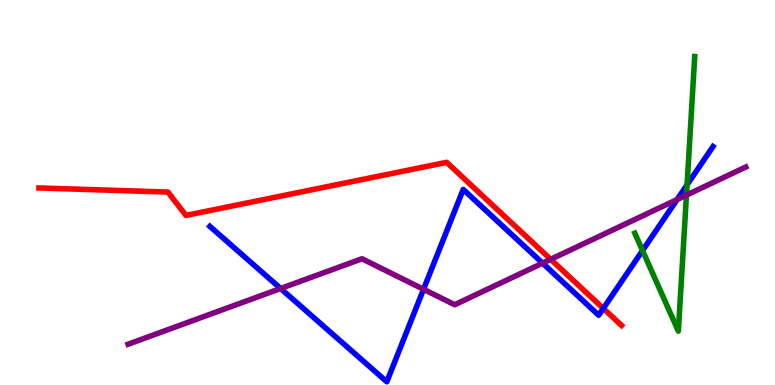[{'lines': ['blue', 'red'], 'intersections': [{'x': 7.78, 'y': 1.99}]}, {'lines': ['green', 'red'], 'intersections': []}, {'lines': ['purple', 'red'], 'intersections': [{'x': 7.11, 'y': 3.26}]}, {'lines': ['blue', 'green'], 'intersections': [{'x': 8.29, 'y': 3.49}, {'x': 8.87, 'y': 5.2}]}, {'lines': ['blue', 'purple'], 'intersections': [{'x': 3.62, 'y': 2.51}, {'x': 5.47, 'y': 2.49}, {'x': 7.0, 'y': 3.16}, {'x': 8.74, 'y': 4.82}]}, {'lines': ['green', 'purple'], 'intersections': [{'x': 8.86, 'y': 4.93}]}]